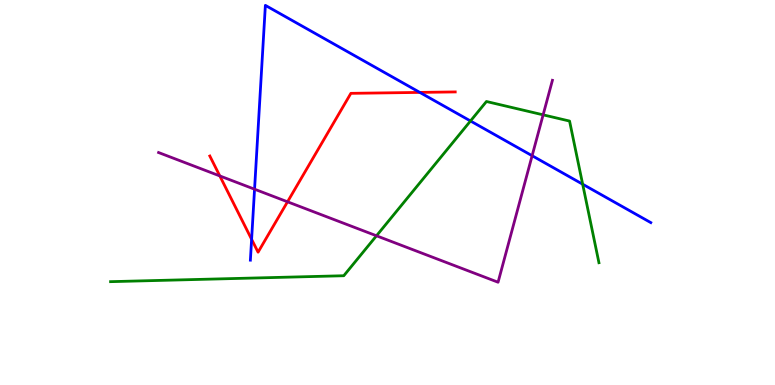[{'lines': ['blue', 'red'], 'intersections': [{'x': 3.25, 'y': 3.78}, {'x': 5.42, 'y': 7.6}]}, {'lines': ['green', 'red'], 'intersections': []}, {'lines': ['purple', 'red'], 'intersections': [{'x': 2.84, 'y': 5.43}, {'x': 3.71, 'y': 4.76}]}, {'lines': ['blue', 'green'], 'intersections': [{'x': 6.07, 'y': 6.86}, {'x': 7.52, 'y': 5.22}]}, {'lines': ['blue', 'purple'], 'intersections': [{'x': 3.28, 'y': 5.09}, {'x': 6.87, 'y': 5.96}]}, {'lines': ['green', 'purple'], 'intersections': [{'x': 4.86, 'y': 3.88}, {'x': 7.01, 'y': 7.02}]}]